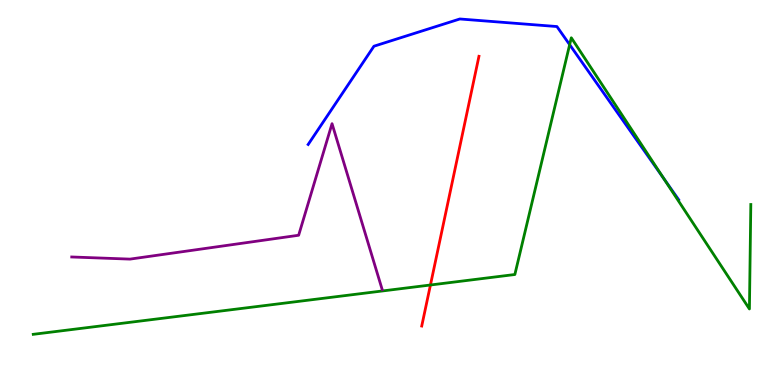[{'lines': ['blue', 'red'], 'intersections': []}, {'lines': ['green', 'red'], 'intersections': [{'x': 5.55, 'y': 2.6}]}, {'lines': ['purple', 'red'], 'intersections': []}, {'lines': ['blue', 'green'], 'intersections': [{'x': 7.35, 'y': 8.84}, {'x': 8.56, 'y': 5.37}]}, {'lines': ['blue', 'purple'], 'intersections': []}, {'lines': ['green', 'purple'], 'intersections': []}]